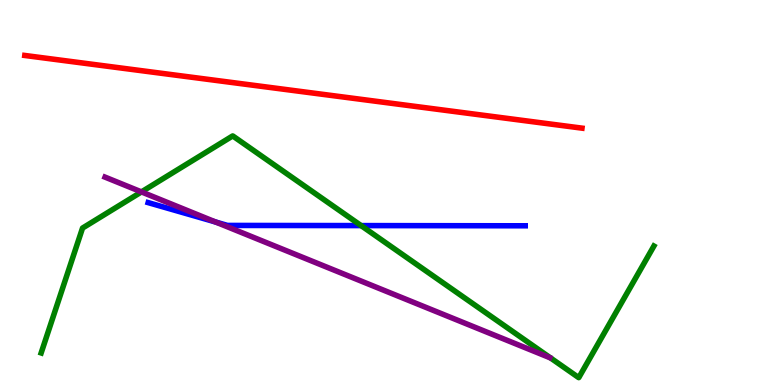[{'lines': ['blue', 'red'], 'intersections': []}, {'lines': ['green', 'red'], 'intersections': []}, {'lines': ['purple', 'red'], 'intersections': []}, {'lines': ['blue', 'green'], 'intersections': [{'x': 4.66, 'y': 4.14}]}, {'lines': ['blue', 'purple'], 'intersections': [{'x': 2.78, 'y': 4.23}]}, {'lines': ['green', 'purple'], 'intersections': [{'x': 1.83, 'y': 5.02}]}]